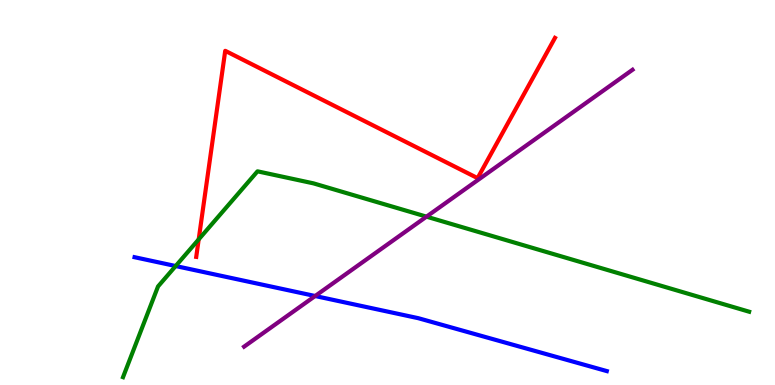[{'lines': ['blue', 'red'], 'intersections': []}, {'lines': ['green', 'red'], 'intersections': [{'x': 2.56, 'y': 3.78}]}, {'lines': ['purple', 'red'], 'intersections': []}, {'lines': ['blue', 'green'], 'intersections': [{'x': 2.27, 'y': 3.09}]}, {'lines': ['blue', 'purple'], 'intersections': [{'x': 4.07, 'y': 2.31}]}, {'lines': ['green', 'purple'], 'intersections': [{'x': 5.5, 'y': 4.37}]}]